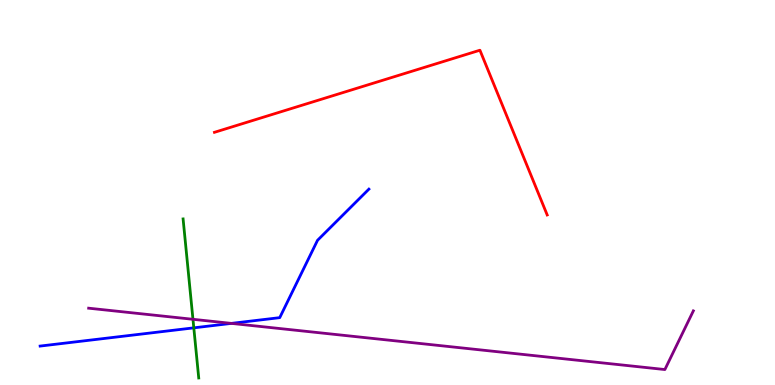[{'lines': ['blue', 'red'], 'intersections': []}, {'lines': ['green', 'red'], 'intersections': []}, {'lines': ['purple', 'red'], 'intersections': []}, {'lines': ['blue', 'green'], 'intersections': [{'x': 2.5, 'y': 1.48}]}, {'lines': ['blue', 'purple'], 'intersections': [{'x': 2.99, 'y': 1.6}]}, {'lines': ['green', 'purple'], 'intersections': [{'x': 2.49, 'y': 1.71}]}]